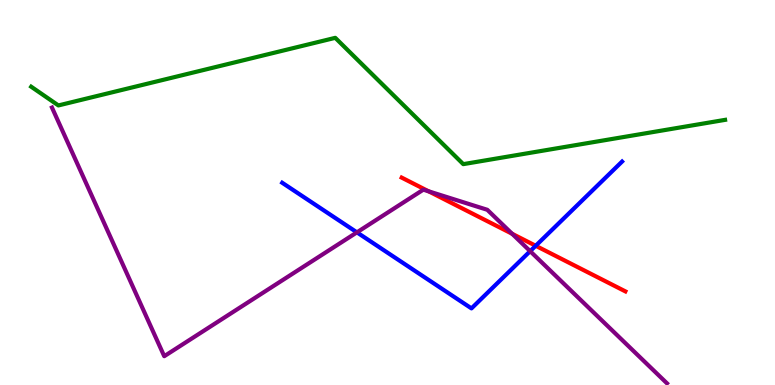[{'lines': ['blue', 'red'], 'intersections': [{'x': 6.91, 'y': 3.62}]}, {'lines': ['green', 'red'], 'intersections': []}, {'lines': ['purple', 'red'], 'intersections': [{'x': 5.53, 'y': 5.03}, {'x': 6.61, 'y': 3.93}]}, {'lines': ['blue', 'green'], 'intersections': []}, {'lines': ['blue', 'purple'], 'intersections': [{'x': 4.61, 'y': 3.96}, {'x': 6.84, 'y': 3.48}]}, {'lines': ['green', 'purple'], 'intersections': []}]